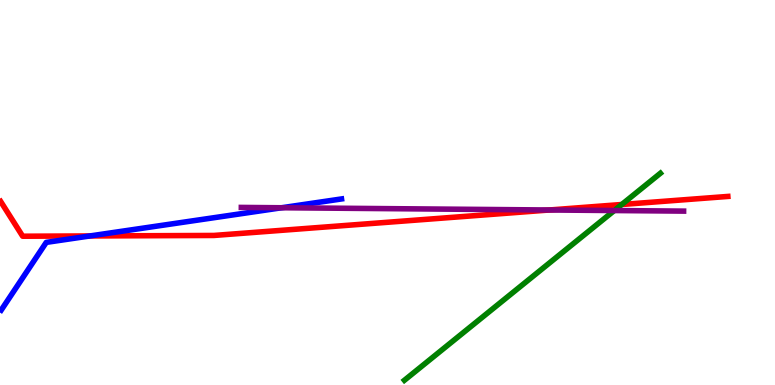[{'lines': ['blue', 'red'], 'intersections': [{'x': 1.16, 'y': 3.87}]}, {'lines': ['green', 'red'], 'intersections': [{'x': 8.02, 'y': 4.69}]}, {'lines': ['purple', 'red'], 'intersections': [{'x': 7.09, 'y': 4.55}]}, {'lines': ['blue', 'green'], 'intersections': []}, {'lines': ['blue', 'purple'], 'intersections': [{'x': 3.63, 'y': 4.6}]}, {'lines': ['green', 'purple'], 'intersections': [{'x': 7.93, 'y': 4.53}]}]